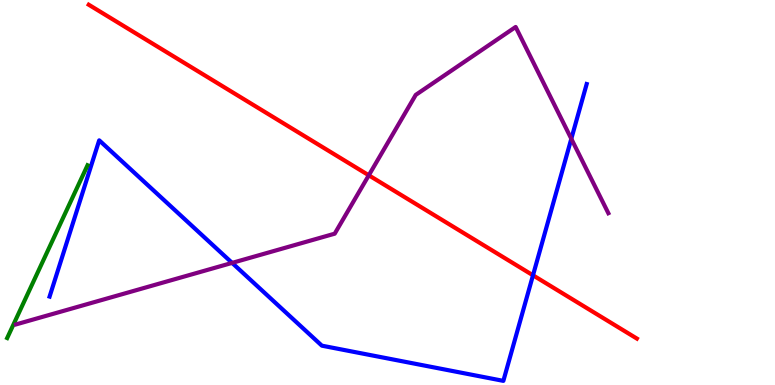[{'lines': ['blue', 'red'], 'intersections': [{'x': 6.88, 'y': 2.85}]}, {'lines': ['green', 'red'], 'intersections': []}, {'lines': ['purple', 'red'], 'intersections': [{'x': 4.76, 'y': 5.45}]}, {'lines': ['blue', 'green'], 'intersections': []}, {'lines': ['blue', 'purple'], 'intersections': [{'x': 2.99, 'y': 3.17}, {'x': 7.37, 'y': 6.4}]}, {'lines': ['green', 'purple'], 'intersections': []}]